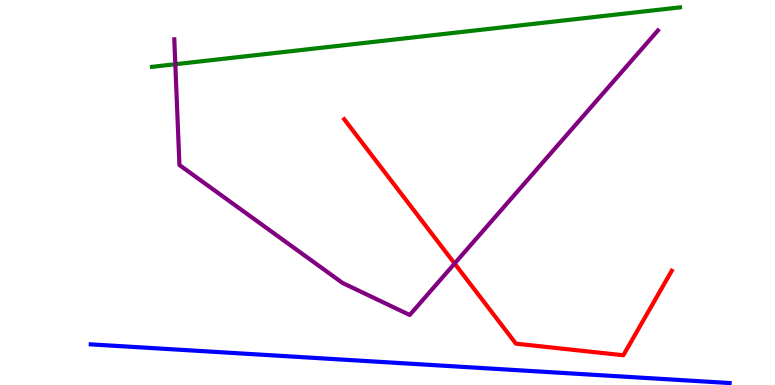[{'lines': ['blue', 'red'], 'intersections': []}, {'lines': ['green', 'red'], 'intersections': []}, {'lines': ['purple', 'red'], 'intersections': [{'x': 5.87, 'y': 3.16}]}, {'lines': ['blue', 'green'], 'intersections': []}, {'lines': ['blue', 'purple'], 'intersections': []}, {'lines': ['green', 'purple'], 'intersections': [{'x': 2.26, 'y': 8.33}]}]